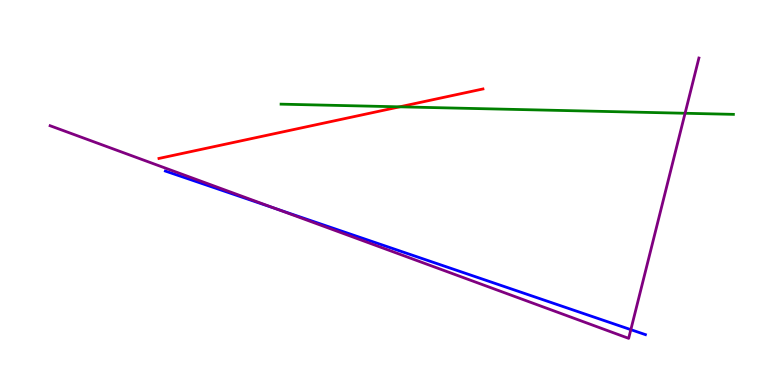[{'lines': ['blue', 'red'], 'intersections': []}, {'lines': ['green', 'red'], 'intersections': [{'x': 5.16, 'y': 7.23}]}, {'lines': ['purple', 'red'], 'intersections': []}, {'lines': ['blue', 'green'], 'intersections': []}, {'lines': ['blue', 'purple'], 'intersections': [{'x': 3.56, 'y': 4.58}, {'x': 8.14, 'y': 1.44}]}, {'lines': ['green', 'purple'], 'intersections': [{'x': 8.84, 'y': 7.06}]}]